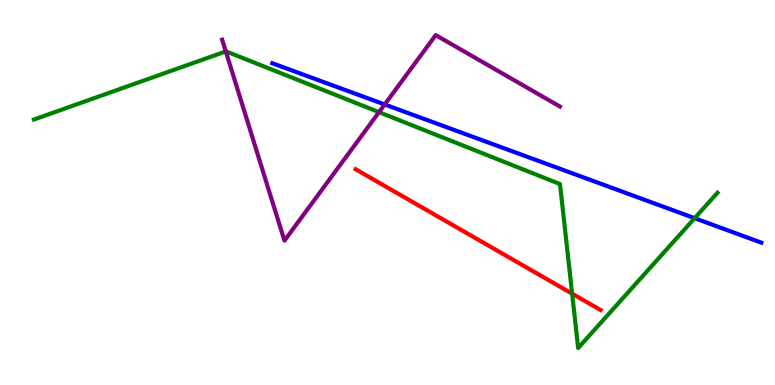[{'lines': ['blue', 'red'], 'intersections': []}, {'lines': ['green', 'red'], 'intersections': [{'x': 7.38, 'y': 2.37}]}, {'lines': ['purple', 'red'], 'intersections': []}, {'lines': ['blue', 'green'], 'intersections': [{'x': 8.96, 'y': 4.33}]}, {'lines': ['blue', 'purple'], 'intersections': [{'x': 4.96, 'y': 7.29}]}, {'lines': ['green', 'purple'], 'intersections': [{'x': 2.91, 'y': 8.66}, {'x': 4.89, 'y': 7.09}]}]